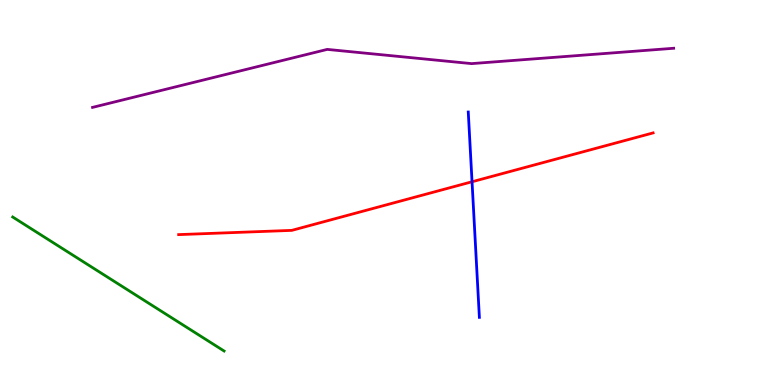[{'lines': ['blue', 'red'], 'intersections': [{'x': 6.09, 'y': 5.28}]}, {'lines': ['green', 'red'], 'intersections': []}, {'lines': ['purple', 'red'], 'intersections': []}, {'lines': ['blue', 'green'], 'intersections': []}, {'lines': ['blue', 'purple'], 'intersections': []}, {'lines': ['green', 'purple'], 'intersections': []}]